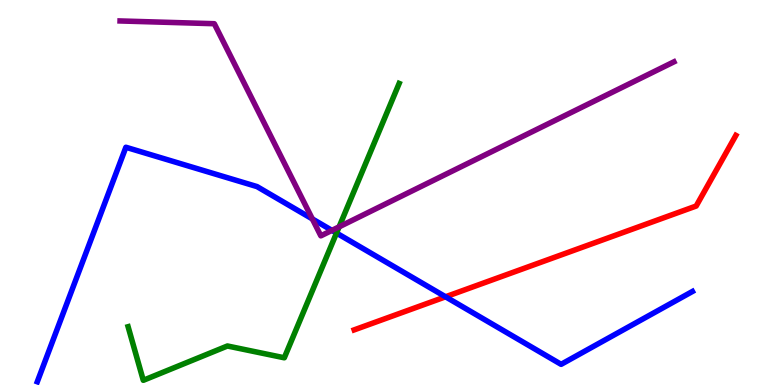[{'lines': ['blue', 'red'], 'intersections': [{'x': 5.75, 'y': 2.29}]}, {'lines': ['green', 'red'], 'intersections': []}, {'lines': ['purple', 'red'], 'intersections': []}, {'lines': ['blue', 'green'], 'intersections': [{'x': 4.34, 'y': 3.95}]}, {'lines': ['blue', 'purple'], 'intersections': [{'x': 4.03, 'y': 4.31}, {'x': 4.28, 'y': 4.02}]}, {'lines': ['green', 'purple'], 'intersections': [{'x': 4.38, 'y': 4.11}]}]